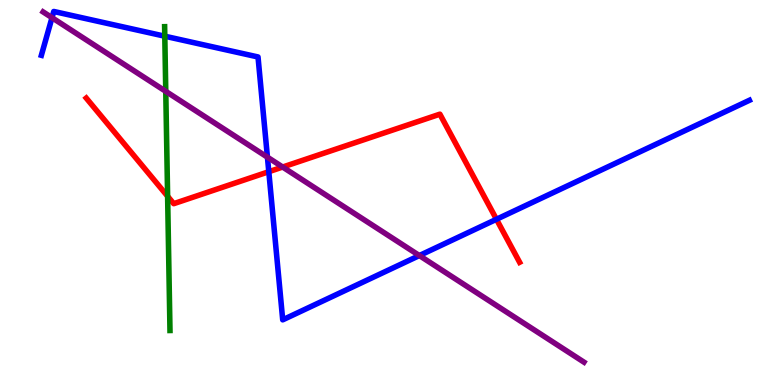[{'lines': ['blue', 'red'], 'intersections': [{'x': 3.47, 'y': 5.54}, {'x': 6.41, 'y': 4.3}]}, {'lines': ['green', 'red'], 'intersections': [{'x': 2.16, 'y': 4.9}]}, {'lines': ['purple', 'red'], 'intersections': [{'x': 3.65, 'y': 5.66}]}, {'lines': ['blue', 'green'], 'intersections': [{'x': 2.13, 'y': 9.06}]}, {'lines': ['blue', 'purple'], 'intersections': [{'x': 0.671, 'y': 9.54}, {'x': 3.45, 'y': 5.92}, {'x': 5.41, 'y': 3.36}]}, {'lines': ['green', 'purple'], 'intersections': [{'x': 2.14, 'y': 7.63}]}]